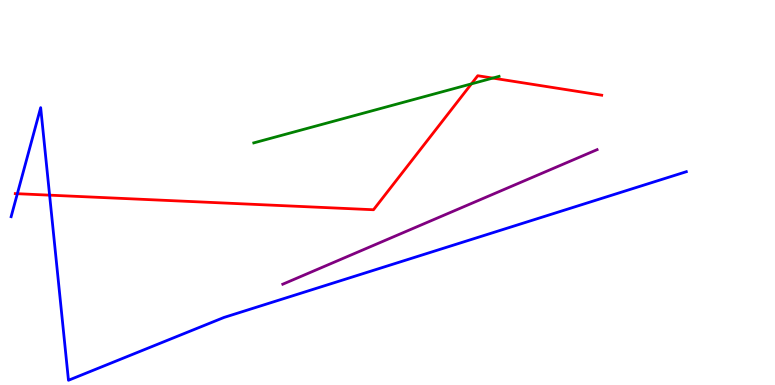[{'lines': ['blue', 'red'], 'intersections': [{'x': 0.224, 'y': 4.97}, {'x': 0.64, 'y': 4.93}]}, {'lines': ['green', 'red'], 'intersections': [{'x': 6.08, 'y': 7.82}, {'x': 6.36, 'y': 7.97}]}, {'lines': ['purple', 'red'], 'intersections': []}, {'lines': ['blue', 'green'], 'intersections': []}, {'lines': ['blue', 'purple'], 'intersections': []}, {'lines': ['green', 'purple'], 'intersections': []}]